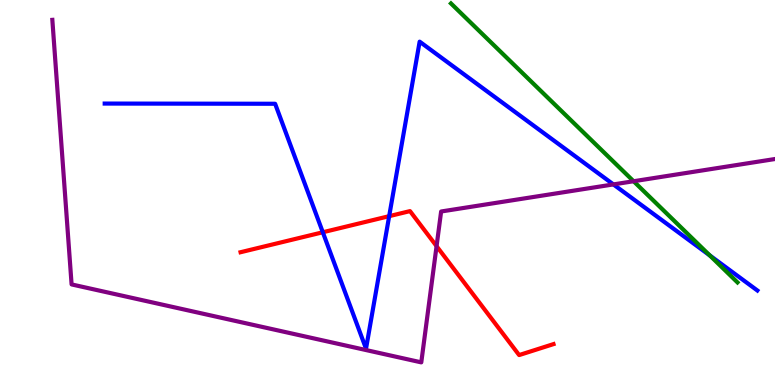[{'lines': ['blue', 'red'], 'intersections': [{'x': 4.17, 'y': 3.97}, {'x': 5.02, 'y': 4.39}]}, {'lines': ['green', 'red'], 'intersections': []}, {'lines': ['purple', 'red'], 'intersections': [{'x': 5.63, 'y': 3.61}]}, {'lines': ['blue', 'green'], 'intersections': [{'x': 9.16, 'y': 3.37}]}, {'lines': ['blue', 'purple'], 'intersections': [{'x': 7.91, 'y': 5.21}]}, {'lines': ['green', 'purple'], 'intersections': [{'x': 8.18, 'y': 5.29}]}]